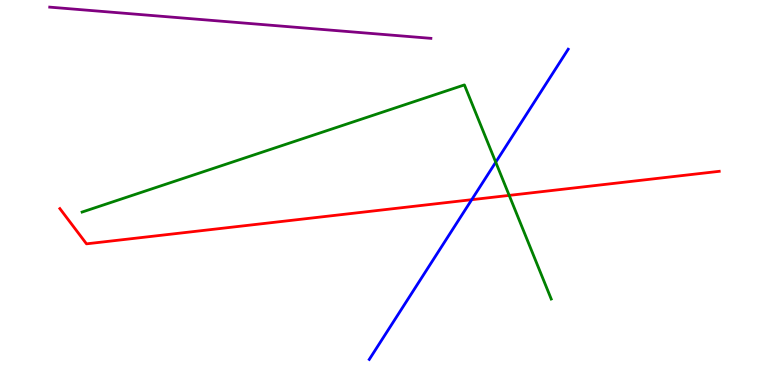[{'lines': ['blue', 'red'], 'intersections': [{'x': 6.09, 'y': 4.81}]}, {'lines': ['green', 'red'], 'intersections': [{'x': 6.57, 'y': 4.92}]}, {'lines': ['purple', 'red'], 'intersections': []}, {'lines': ['blue', 'green'], 'intersections': [{'x': 6.4, 'y': 5.79}]}, {'lines': ['blue', 'purple'], 'intersections': []}, {'lines': ['green', 'purple'], 'intersections': []}]